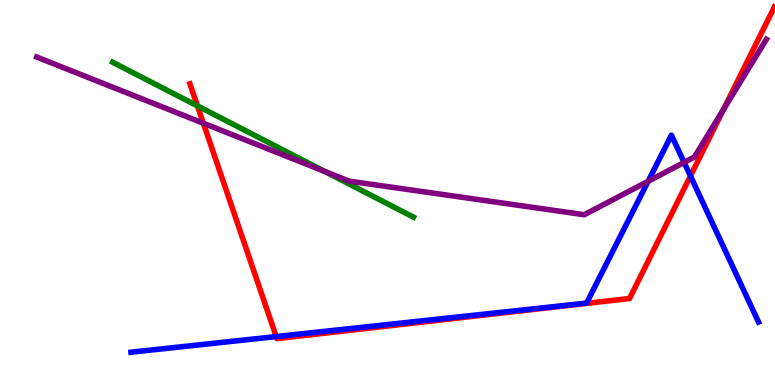[{'lines': ['blue', 'red'], 'intersections': [{'x': 3.56, 'y': 1.26}, {'x': 8.91, 'y': 5.43}]}, {'lines': ['green', 'red'], 'intersections': [{'x': 2.55, 'y': 7.25}]}, {'lines': ['purple', 'red'], 'intersections': [{'x': 2.62, 'y': 6.8}, {'x': 9.34, 'y': 7.16}]}, {'lines': ['blue', 'green'], 'intersections': []}, {'lines': ['blue', 'purple'], 'intersections': [{'x': 8.36, 'y': 5.29}, {'x': 8.83, 'y': 5.78}]}, {'lines': ['green', 'purple'], 'intersections': [{'x': 4.19, 'y': 5.55}]}]